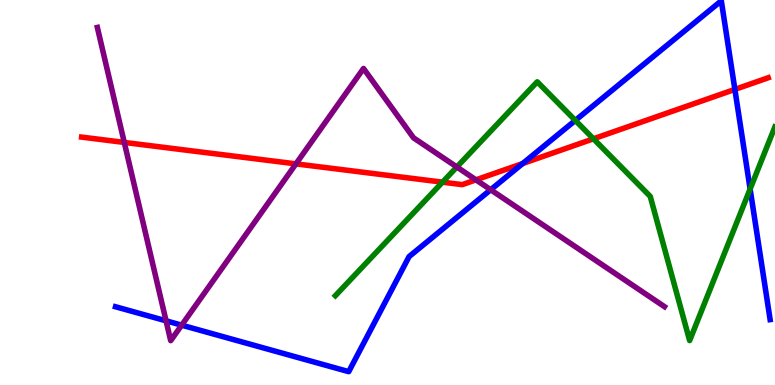[{'lines': ['blue', 'red'], 'intersections': [{'x': 6.74, 'y': 5.75}, {'x': 9.48, 'y': 7.68}]}, {'lines': ['green', 'red'], 'intersections': [{'x': 5.71, 'y': 5.27}, {'x': 7.66, 'y': 6.39}]}, {'lines': ['purple', 'red'], 'intersections': [{'x': 1.6, 'y': 6.3}, {'x': 3.82, 'y': 5.74}, {'x': 6.14, 'y': 5.33}]}, {'lines': ['blue', 'green'], 'intersections': [{'x': 7.42, 'y': 6.87}, {'x': 9.68, 'y': 5.09}]}, {'lines': ['blue', 'purple'], 'intersections': [{'x': 2.14, 'y': 1.67}, {'x': 2.34, 'y': 1.55}, {'x': 6.33, 'y': 5.07}]}, {'lines': ['green', 'purple'], 'intersections': [{'x': 5.89, 'y': 5.66}]}]